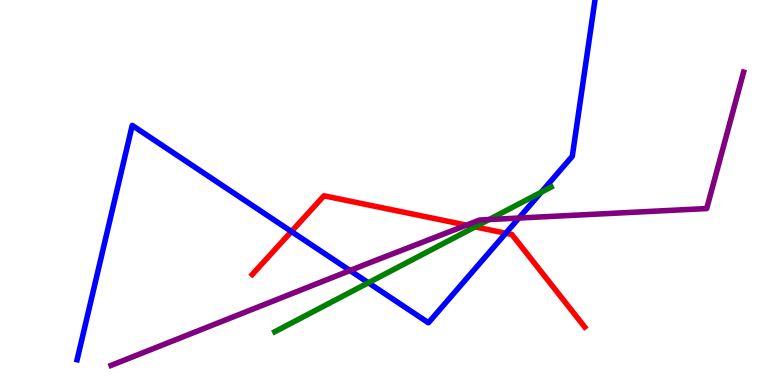[{'lines': ['blue', 'red'], 'intersections': [{'x': 3.76, 'y': 3.99}, {'x': 6.53, 'y': 3.94}]}, {'lines': ['green', 'red'], 'intersections': [{'x': 6.13, 'y': 4.11}]}, {'lines': ['purple', 'red'], 'intersections': [{'x': 6.02, 'y': 4.15}]}, {'lines': ['blue', 'green'], 'intersections': [{'x': 4.75, 'y': 2.66}, {'x': 6.98, 'y': 5.01}]}, {'lines': ['blue', 'purple'], 'intersections': [{'x': 4.52, 'y': 2.97}, {'x': 6.7, 'y': 4.34}]}, {'lines': ['green', 'purple'], 'intersections': [{'x': 6.31, 'y': 4.3}]}]